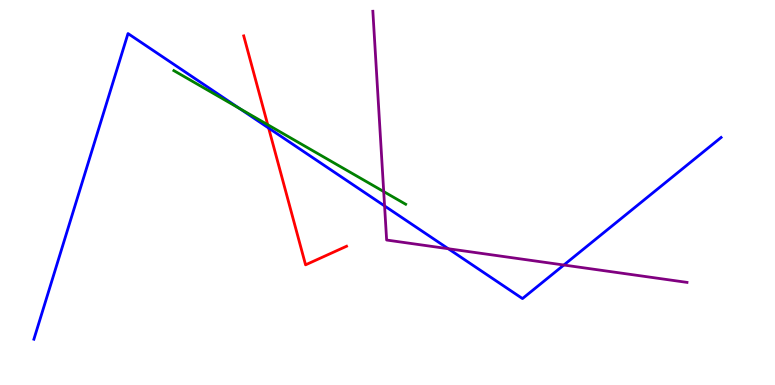[{'lines': ['blue', 'red'], 'intersections': [{'x': 3.47, 'y': 6.67}]}, {'lines': ['green', 'red'], 'intersections': [{'x': 3.45, 'y': 6.76}]}, {'lines': ['purple', 'red'], 'intersections': []}, {'lines': ['blue', 'green'], 'intersections': [{'x': 3.09, 'y': 7.18}]}, {'lines': ['blue', 'purple'], 'intersections': [{'x': 4.96, 'y': 4.65}, {'x': 5.78, 'y': 3.54}, {'x': 7.28, 'y': 3.12}]}, {'lines': ['green', 'purple'], 'intersections': [{'x': 4.95, 'y': 5.02}]}]